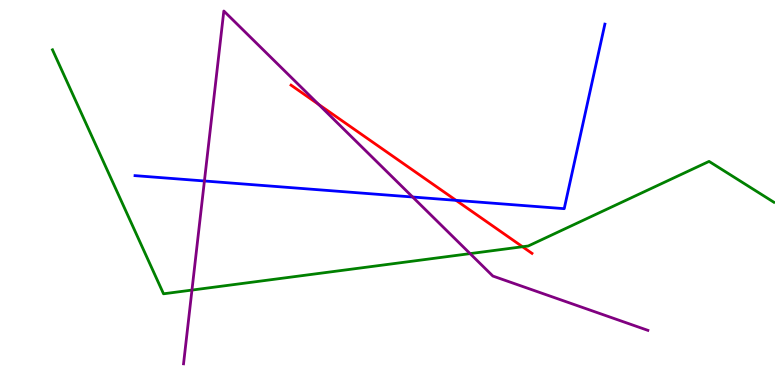[{'lines': ['blue', 'red'], 'intersections': [{'x': 5.88, 'y': 4.8}]}, {'lines': ['green', 'red'], 'intersections': [{'x': 6.74, 'y': 3.59}]}, {'lines': ['purple', 'red'], 'intersections': [{'x': 4.11, 'y': 7.29}]}, {'lines': ['blue', 'green'], 'intersections': []}, {'lines': ['blue', 'purple'], 'intersections': [{'x': 2.64, 'y': 5.3}, {'x': 5.32, 'y': 4.88}]}, {'lines': ['green', 'purple'], 'intersections': [{'x': 2.48, 'y': 2.47}, {'x': 6.07, 'y': 3.41}]}]